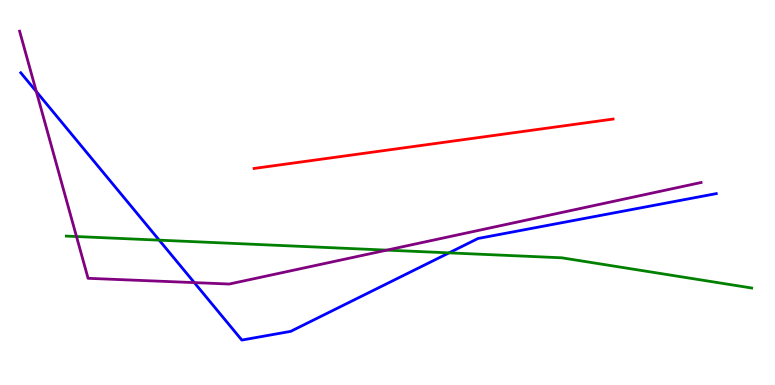[{'lines': ['blue', 'red'], 'intersections': []}, {'lines': ['green', 'red'], 'intersections': []}, {'lines': ['purple', 'red'], 'intersections': []}, {'lines': ['blue', 'green'], 'intersections': [{'x': 2.05, 'y': 3.76}, {'x': 5.79, 'y': 3.43}]}, {'lines': ['blue', 'purple'], 'intersections': [{'x': 0.469, 'y': 7.62}, {'x': 2.51, 'y': 2.66}]}, {'lines': ['green', 'purple'], 'intersections': [{'x': 0.987, 'y': 3.86}, {'x': 4.99, 'y': 3.5}]}]